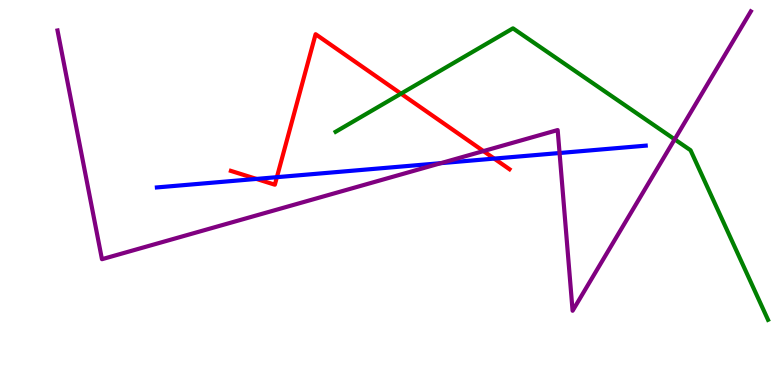[{'lines': ['blue', 'red'], 'intersections': [{'x': 3.31, 'y': 5.35}, {'x': 3.57, 'y': 5.4}, {'x': 6.38, 'y': 5.88}]}, {'lines': ['green', 'red'], 'intersections': [{'x': 5.17, 'y': 7.57}]}, {'lines': ['purple', 'red'], 'intersections': [{'x': 6.24, 'y': 6.08}]}, {'lines': ['blue', 'green'], 'intersections': []}, {'lines': ['blue', 'purple'], 'intersections': [{'x': 5.69, 'y': 5.76}, {'x': 7.22, 'y': 6.03}]}, {'lines': ['green', 'purple'], 'intersections': [{'x': 8.71, 'y': 6.38}]}]